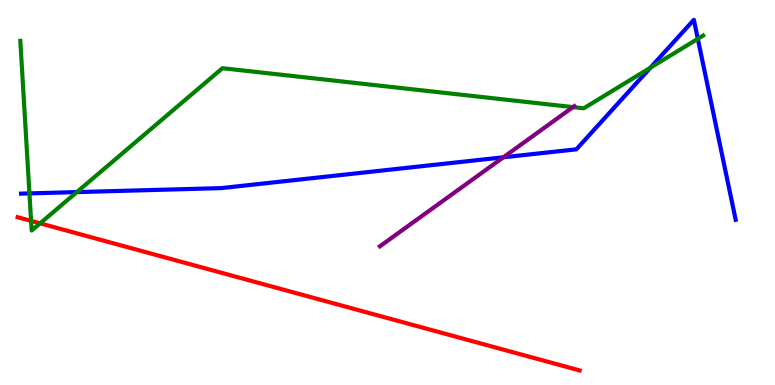[{'lines': ['blue', 'red'], 'intersections': []}, {'lines': ['green', 'red'], 'intersections': [{'x': 0.401, 'y': 4.26}, {'x': 0.518, 'y': 4.2}]}, {'lines': ['purple', 'red'], 'intersections': []}, {'lines': ['blue', 'green'], 'intersections': [{'x': 0.38, 'y': 4.98}, {'x': 0.991, 'y': 5.01}, {'x': 8.39, 'y': 8.24}, {'x': 9.0, 'y': 8.99}]}, {'lines': ['blue', 'purple'], 'intersections': [{'x': 6.5, 'y': 5.91}]}, {'lines': ['green', 'purple'], 'intersections': [{'x': 7.39, 'y': 7.22}]}]